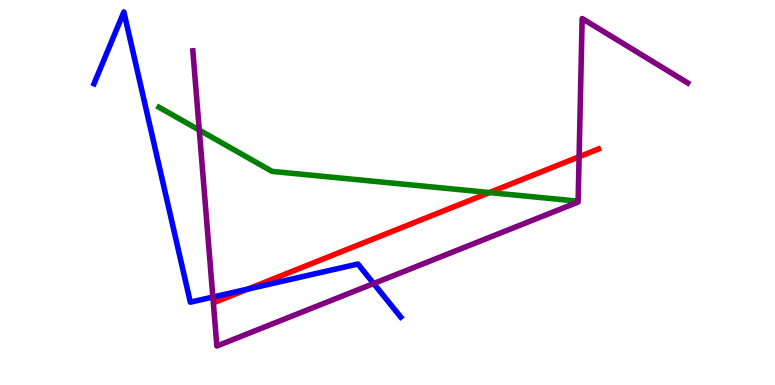[{'lines': ['blue', 'red'], 'intersections': [{'x': 3.2, 'y': 2.49}]}, {'lines': ['green', 'red'], 'intersections': [{'x': 6.32, 'y': 5.0}]}, {'lines': ['purple', 'red'], 'intersections': [{'x': 7.47, 'y': 5.93}]}, {'lines': ['blue', 'green'], 'intersections': []}, {'lines': ['blue', 'purple'], 'intersections': [{'x': 2.75, 'y': 2.28}, {'x': 4.82, 'y': 2.64}]}, {'lines': ['green', 'purple'], 'intersections': [{'x': 2.57, 'y': 6.62}]}]